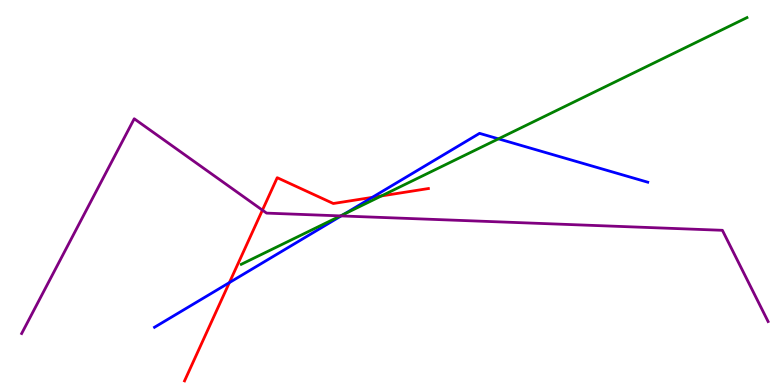[{'lines': ['blue', 'red'], 'intersections': [{'x': 2.96, 'y': 2.66}, {'x': 4.8, 'y': 4.87}]}, {'lines': ['green', 'red'], 'intersections': [{'x': 4.92, 'y': 4.91}]}, {'lines': ['purple', 'red'], 'intersections': [{'x': 3.39, 'y': 4.54}]}, {'lines': ['blue', 'green'], 'intersections': [{'x': 4.44, 'y': 4.44}, {'x': 6.43, 'y': 6.39}]}, {'lines': ['blue', 'purple'], 'intersections': [{'x': 4.4, 'y': 4.39}]}, {'lines': ['green', 'purple'], 'intersections': [{'x': 4.39, 'y': 4.39}]}]